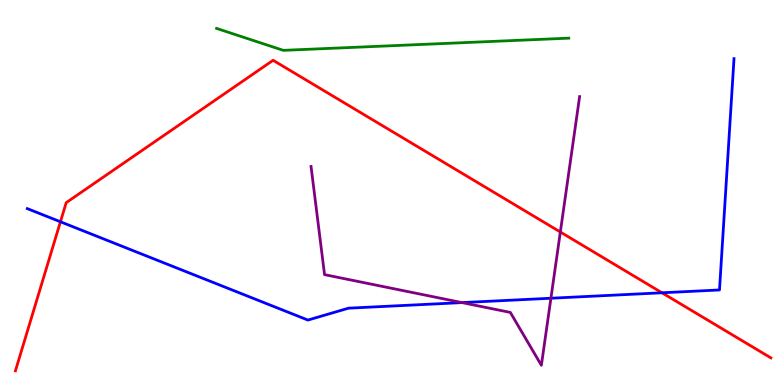[{'lines': ['blue', 'red'], 'intersections': [{'x': 0.78, 'y': 4.24}, {'x': 8.54, 'y': 2.4}]}, {'lines': ['green', 'red'], 'intersections': []}, {'lines': ['purple', 'red'], 'intersections': [{'x': 7.23, 'y': 3.97}]}, {'lines': ['blue', 'green'], 'intersections': []}, {'lines': ['blue', 'purple'], 'intersections': [{'x': 5.96, 'y': 2.14}, {'x': 7.11, 'y': 2.25}]}, {'lines': ['green', 'purple'], 'intersections': []}]